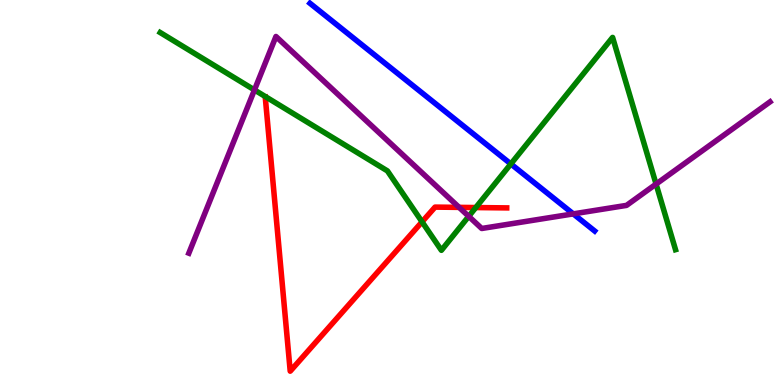[{'lines': ['blue', 'red'], 'intersections': []}, {'lines': ['green', 'red'], 'intersections': [{'x': 5.45, 'y': 4.24}, {'x': 6.14, 'y': 4.61}]}, {'lines': ['purple', 'red'], 'intersections': [{'x': 5.92, 'y': 4.61}]}, {'lines': ['blue', 'green'], 'intersections': [{'x': 6.59, 'y': 5.74}]}, {'lines': ['blue', 'purple'], 'intersections': [{'x': 7.4, 'y': 4.44}]}, {'lines': ['green', 'purple'], 'intersections': [{'x': 3.28, 'y': 7.66}, {'x': 6.05, 'y': 4.38}, {'x': 8.47, 'y': 5.22}]}]